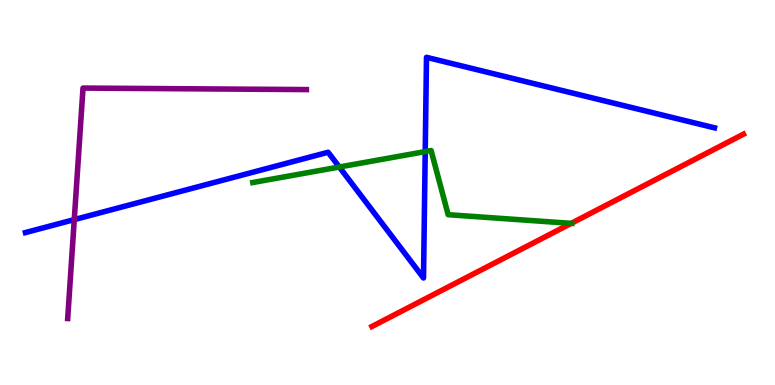[{'lines': ['blue', 'red'], 'intersections': []}, {'lines': ['green', 'red'], 'intersections': [{'x': 7.37, 'y': 4.2}]}, {'lines': ['purple', 'red'], 'intersections': []}, {'lines': ['blue', 'green'], 'intersections': [{'x': 4.38, 'y': 5.66}, {'x': 5.49, 'y': 6.06}]}, {'lines': ['blue', 'purple'], 'intersections': [{'x': 0.958, 'y': 4.3}]}, {'lines': ['green', 'purple'], 'intersections': []}]